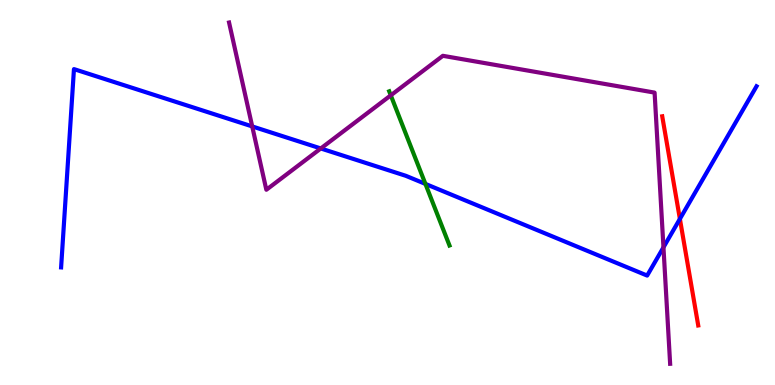[{'lines': ['blue', 'red'], 'intersections': [{'x': 8.77, 'y': 4.31}]}, {'lines': ['green', 'red'], 'intersections': []}, {'lines': ['purple', 'red'], 'intersections': []}, {'lines': ['blue', 'green'], 'intersections': [{'x': 5.49, 'y': 5.22}]}, {'lines': ['blue', 'purple'], 'intersections': [{'x': 3.25, 'y': 6.72}, {'x': 4.14, 'y': 6.14}, {'x': 8.56, 'y': 3.58}]}, {'lines': ['green', 'purple'], 'intersections': [{'x': 5.04, 'y': 7.52}]}]